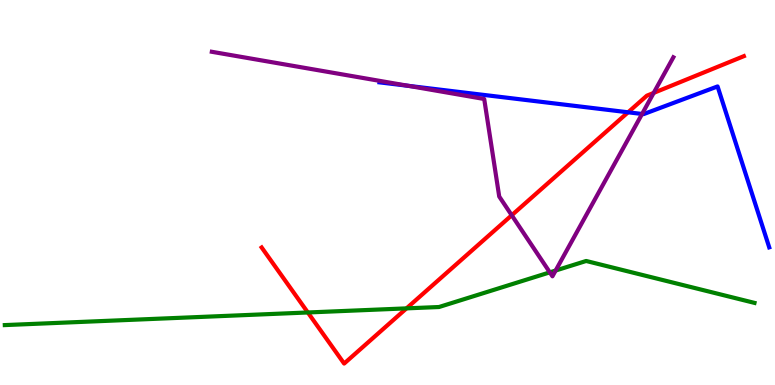[{'lines': ['blue', 'red'], 'intersections': [{'x': 8.1, 'y': 7.08}]}, {'lines': ['green', 'red'], 'intersections': [{'x': 3.97, 'y': 1.88}, {'x': 5.25, 'y': 1.99}]}, {'lines': ['purple', 'red'], 'intersections': [{'x': 6.6, 'y': 4.41}, {'x': 8.43, 'y': 7.59}]}, {'lines': ['blue', 'green'], 'intersections': []}, {'lines': ['blue', 'purple'], 'intersections': [{'x': 5.27, 'y': 7.77}, {'x': 8.28, 'y': 7.04}]}, {'lines': ['green', 'purple'], 'intersections': [{'x': 7.09, 'y': 2.93}, {'x': 7.17, 'y': 2.97}]}]